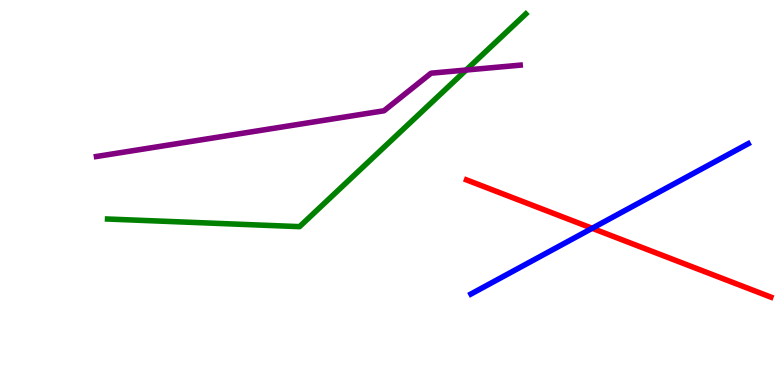[{'lines': ['blue', 'red'], 'intersections': [{'x': 7.64, 'y': 4.07}]}, {'lines': ['green', 'red'], 'intersections': []}, {'lines': ['purple', 'red'], 'intersections': []}, {'lines': ['blue', 'green'], 'intersections': []}, {'lines': ['blue', 'purple'], 'intersections': []}, {'lines': ['green', 'purple'], 'intersections': [{'x': 6.01, 'y': 8.18}]}]